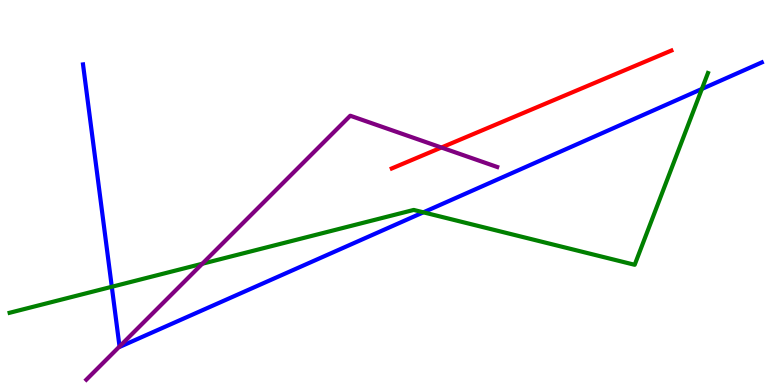[{'lines': ['blue', 'red'], 'intersections': []}, {'lines': ['green', 'red'], 'intersections': []}, {'lines': ['purple', 'red'], 'intersections': [{'x': 5.7, 'y': 6.17}]}, {'lines': ['blue', 'green'], 'intersections': [{'x': 1.44, 'y': 2.55}, {'x': 5.46, 'y': 4.48}, {'x': 9.06, 'y': 7.69}]}, {'lines': ['blue', 'purple'], 'intersections': [{'x': 1.54, 'y': 1.0}]}, {'lines': ['green', 'purple'], 'intersections': [{'x': 2.61, 'y': 3.15}]}]